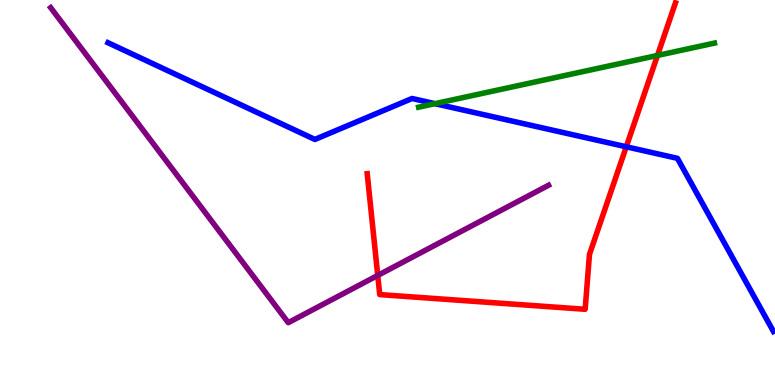[{'lines': ['blue', 'red'], 'intersections': [{'x': 8.08, 'y': 6.19}]}, {'lines': ['green', 'red'], 'intersections': [{'x': 8.48, 'y': 8.56}]}, {'lines': ['purple', 'red'], 'intersections': [{'x': 4.87, 'y': 2.85}]}, {'lines': ['blue', 'green'], 'intersections': [{'x': 5.61, 'y': 7.31}]}, {'lines': ['blue', 'purple'], 'intersections': []}, {'lines': ['green', 'purple'], 'intersections': []}]